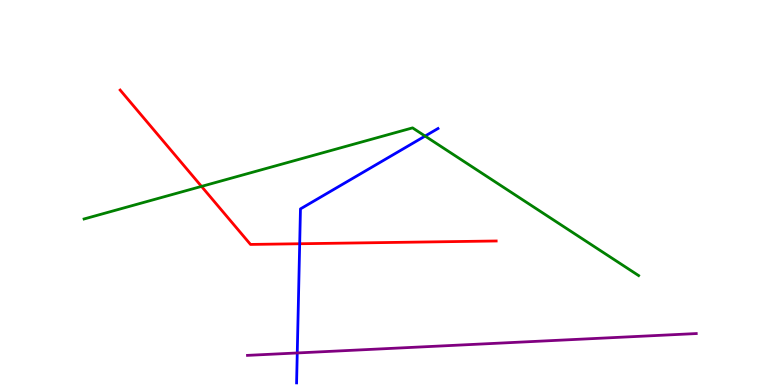[{'lines': ['blue', 'red'], 'intersections': [{'x': 3.87, 'y': 3.67}]}, {'lines': ['green', 'red'], 'intersections': [{'x': 2.6, 'y': 5.16}]}, {'lines': ['purple', 'red'], 'intersections': []}, {'lines': ['blue', 'green'], 'intersections': [{'x': 5.49, 'y': 6.47}]}, {'lines': ['blue', 'purple'], 'intersections': [{'x': 3.84, 'y': 0.832}]}, {'lines': ['green', 'purple'], 'intersections': []}]